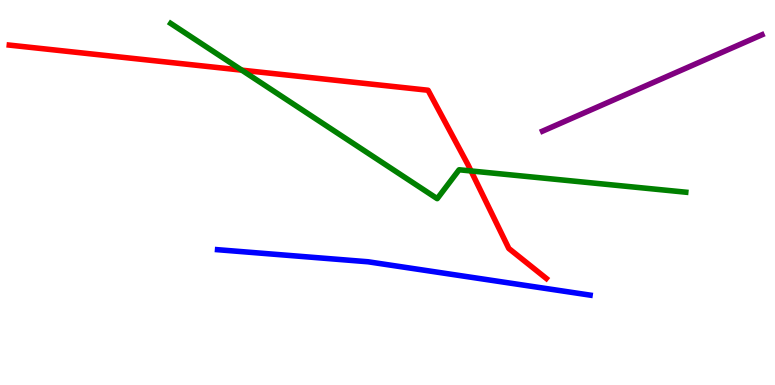[{'lines': ['blue', 'red'], 'intersections': []}, {'lines': ['green', 'red'], 'intersections': [{'x': 3.12, 'y': 8.18}, {'x': 6.08, 'y': 5.56}]}, {'lines': ['purple', 'red'], 'intersections': []}, {'lines': ['blue', 'green'], 'intersections': []}, {'lines': ['blue', 'purple'], 'intersections': []}, {'lines': ['green', 'purple'], 'intersections': []}]